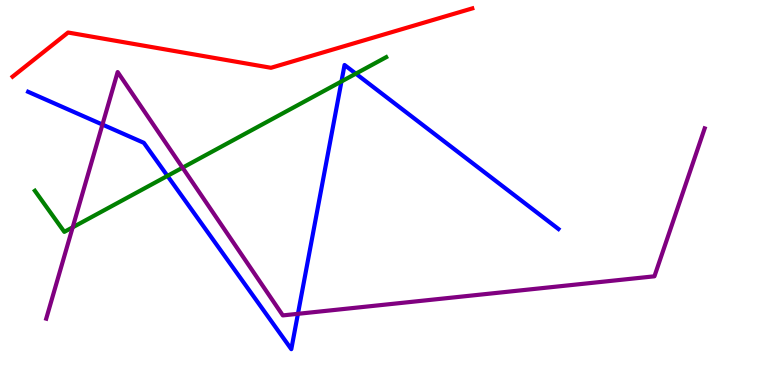[{'lines': ['blue', 'red'], 'intersections': []}, {'lines': ['green', 'red'], 'intersections': []}, {'lines': ['purple', 'red'], 'intersections': []}, {'lines': ['blue', 'green'], 'intersections': [{'x': 2.16, 'y': 5.43}, {'x': 4.41, 'y': 7.88}, {'x': 4.59, 'y': 8.09}]}, {'lines': ['blue', 'purple'], 'intersections': [{'x': 1.32, 'y': 6.76}, {'x': 3.84, 'y': 1.85}]}, {'lines': ['green', 'purple'], 'intersections': [{'x': 0.938, 'y': 4.1}, {'x': 2.36, 'y': 5.64}]}]